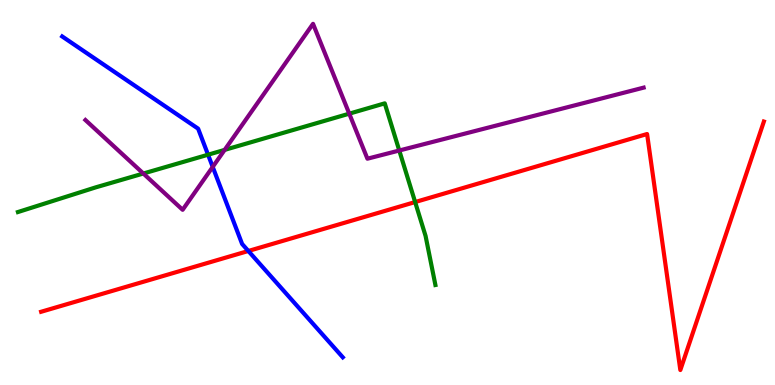[{'lines': ['blue', 'red'], 'intersections': [{'x': 3.2, 'y': 3.48}]}, {'lines': ['green', 'red'], 'intersections': [{'x': 5.36, 'y': 4.75}]}, {'lines': ['purple', 'red'], 'intersections': []}, {'lines': ['blue', 'green'], 'intersections': [{'x': 2.68, 'y': 5.98}]}, {'lines': ['blue', 'purple'], 'intersections': [{'x': 2.74, 'y': 5.66}]}, {'lines': ['green', 'purple'], 'intersections': [{'x': 1.85, 'y': 5.49}, {'x': 2.9, 'y': 6.11}, {'x': 4.51, 'y': 7.05}, {'x': 5.15, 'y': 6.09}]}]